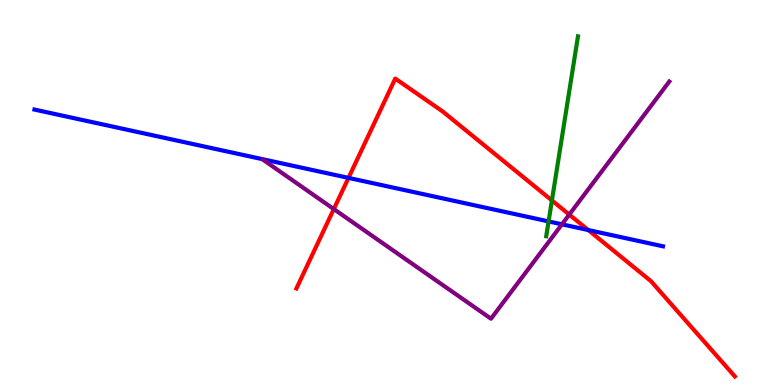[{'lines': ['blue', 'red'], 'intersections': [{'x': 4.5, 'y': 5.38}, {'x': 7.59, 'y': 4.02}]}, {'lines': ['green', 'red'], 'intersections': [{'x': 7.12, 'y': 4.79}]}, {'lines': ['purple', 'red'], 'intersections': [{'x': 4.31, 'y': 4.57}, {'x': 7.35, 'y': 4.43}]}, {'lines': ['blue', 'green'], 'intersections': [{'x': 7.08, 'y': 4.25}]}, {'lines': ['blue', 'purple'], 'intersections': [{'x': 7.25, 'y': 4.17}]}, {'lines': ['green', 'purple'], 'intersections': []}]